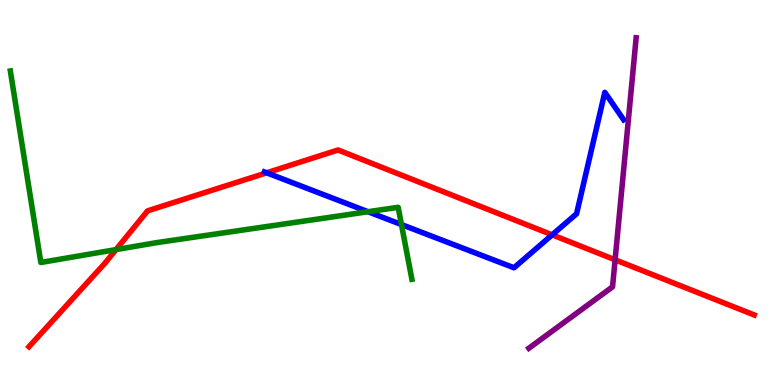[{'lines': ['blue', 'red'], 'intersections': [{'x': 3.44, 'y': 5.51}, {'x': 7.12, 'y': 3.9}]}, {'lines': ['green', 'red'], 'intersections': [{'x': 1.5, 'y': 3.52}]}, {'lines': ['purple', 'red'], 'intersections': [{'x': 7.94, 'y': 3.25}]}, {'lines': ['blue', 'green'], 'intersections': [{'x': 4.75, 'y': 4.5}, {'x': 5.18, 'y': 4.17}]}, {'lines': ['blue', 'purple'], 'intersections': []}, {'lines': ['green', 'purple'], 'intersections': []}]